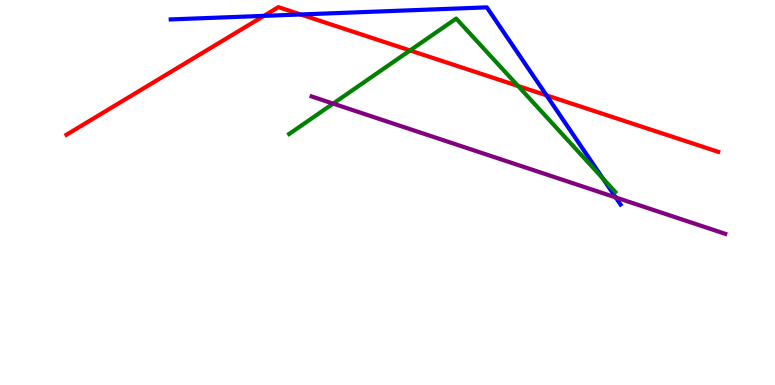[{'lines': ['blue', 'red'], 'intersections': [{'x': 3.41, 'y': 9.59}, {'x': 3.88, 'y': 9.62}, {'x': 7.05, 'y': 7.52}]}, {'lines': ['green', 'red'], 'intersections': [{'x': 5.29, 'y': 8.69}, {'x': 6.68, 'y': 7.77}]}, {'lines': ['purple', 'red'], 'intersections': []}, {'lines': ['blue', 'green'], 'intersections': [{'x': 7.78, 'y': 5.37}]}, {'lines': ['blue', 'purple'], 'intersections': [{'x': 7.95, 'y': 4.87}]}, {'lines': ['green', 'purple'], 'intersections': [{'x': 4.3, 'y': 7.31}]}]